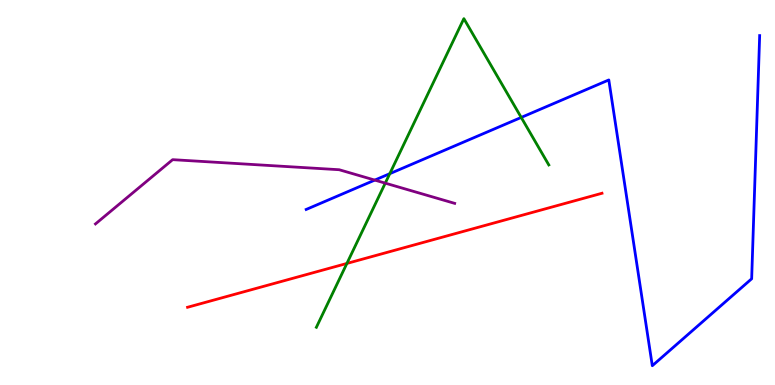[{'lines': ['blue', 'red'], 'intersections': []}, {'lines': ['green', 'red'], 'intersections': [{'x': 4.48, 'y': 3.16}]}, {'lines': ['purple', 'red'], 'intersections': []}, {'lines': ['blue', 'green'], 'intersections': [{'x': 5.03, 'y': 5.49}, {'x': 6.73, 'y': 6.95}]}, {'lines': ['blue', 'purple'], 'intersections': [{'x': 4.84, 'y': 5.32}]}, {'lines': ['green', 'purple'], 'intersections': [{'x': 4.97, 'y': 5.24}]}]